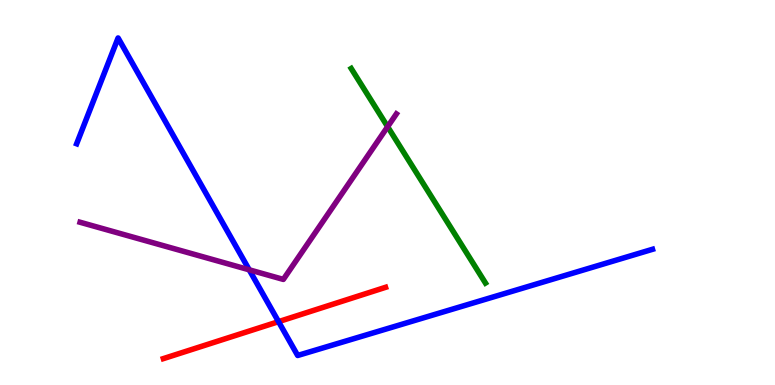[{'lines': ['blue', 'red'], 'intersections': [{'x': 3.59, 'y': 1.65}]}, {'lines': ['green', 'red'], 'intersections': []}, {'lines': ['purple', 'red'], 'intersections': []}, {'lines': ['blue', 'green'], 'intersections': []}, {'lines': ['blue', 'purple'], 'intersections': [{'x': 3.22, 'y': 2.99}]}, {'lines': ['green', 'purple'], 'intersections': [{'x': 5.0, 'y': 6.71}]}]